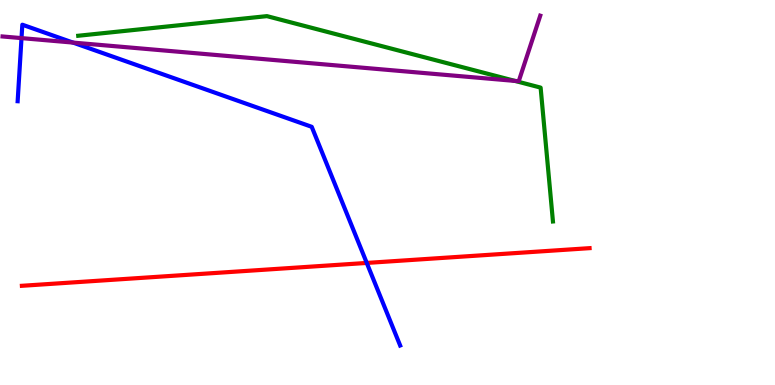[{'lines': ['blue', 'red'], 'intersections': [{'x': 4.73, 'y': 3.17}]}, {'lines': ['green', 'red'], 'intersections': []}, {'lines': ['purple', 'red'], 'intersections': []}, {'lines': ['blue', 'green'], 'intersections': []}, {'lines': ['blue', 'purple'], 'intersections': [{'x': 0.278, 'y': 9.01}, {'x': 0.942, 'y': 8.89}]}, {'lines': ['green', 'purple'], 'intersections': [{'x': 6.65, 'y': 7.9}]}]